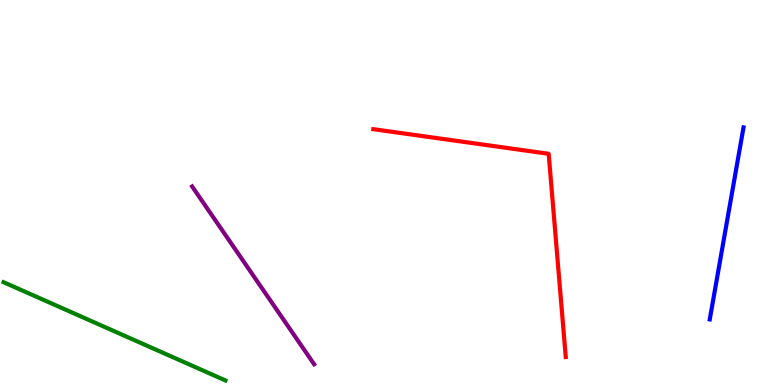[{'lines': ['blue', 'red'], 'intersections': []}, {'lines': ['green', 'red'], 'intersections': []}, {'lines': ['purple', 'red'], 'intersections': []}, {'lines': ['blue', 'green'], 'intersections': []}, {'lines': ['blue', 'purple'], 'intersections': []}, {'lines': ['green', 'purple'], 'intersections': []}]